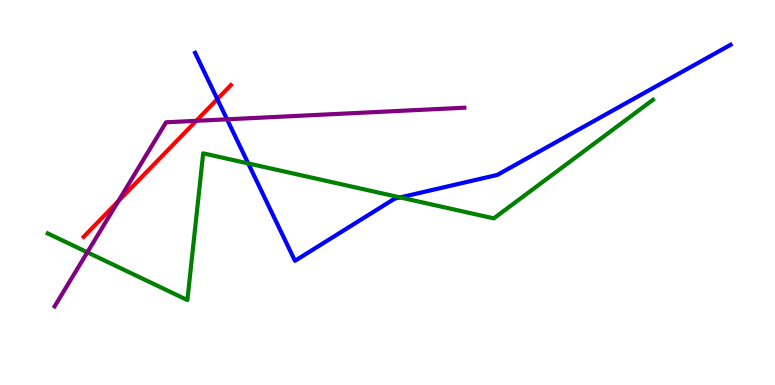[{'lines': ['blue', 'red'], 'intersections': [{'x': 2.8, 'y': 7.43}]}, {'lines': ['green', 'red'], 'intersections': []}, {'lines': ['purple', 'red'], 'intersections': [{'x': 1.53, 'y': 4.77}, {'x': 2.53, 'y': 6.86}]}, {'lines': ['blue', 'green'], 'intersections': [{'x': 3.2, 'y': 5.76}, {'x': 5.16, 'y': 4.87}]}, {'lines': ['blue', 'purple'], 'intersections': [{'x': 2.93, 'y': 6.9}]}, {'lines': ['green', 'purple'], 'intersections': [{'x': 1.13, 'y': 3.45}]}]